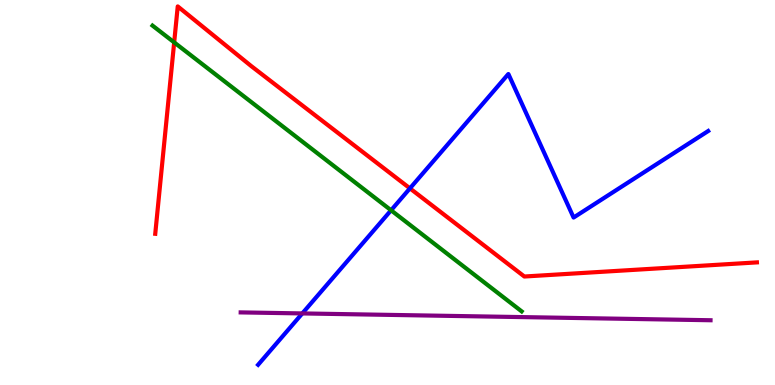[{'lines': ['blue', 'red'], 'intersections': [{'x': 5.29, 'y': 5.11}]}, {'lines': ['green', 'red'], 'intersections': [{'x': 2.25, 'y': 8.9}]}, {'lines': ['purple', 'red'], 'intersections': []}, {'lines': ['blue', 'green'], 'intersections': [{'x': 5.05, 'y': 4.54}]}, {'lines': ['blue', 'purple'], 'intersections': [{'x': 3.9, 'y': 1.86}]}, {'lines': ['green', 'purple'], 'intersections': []}]